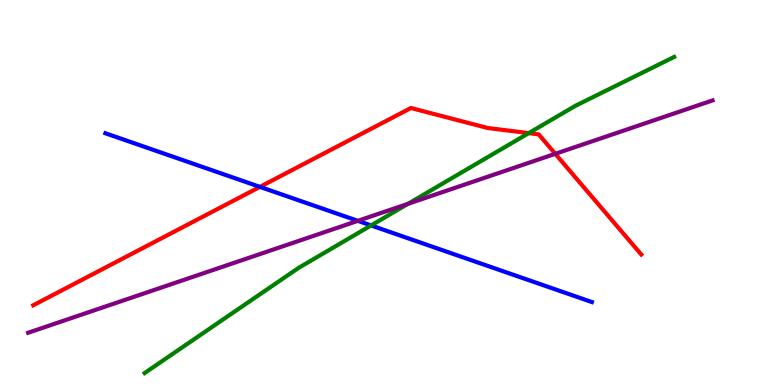[{'lines': ['blue', 'red'], 'intersections': [{'x': 3.35, 'y': 5.15}]}, {'lines': ['green', 'red'], 'intersections': [{'x': 6.82, 'y': 6.54}]}, {'lines': ['purple', 'red'], 'intersections': [{'x': 7.16, 'y': 6.0}]}, {'lines': ['blue', 'green'], 'intersections': [{'x': 4.79, 'y': 4.14}]}, {'lines': ['blue', 'purple'], 'intersections': [{'x': 4.62, 'y': 4.26}]}, {'lines': ['green', 'purple'], 'intersections': [{'x': 5.27, 'y': 4.71}]}]